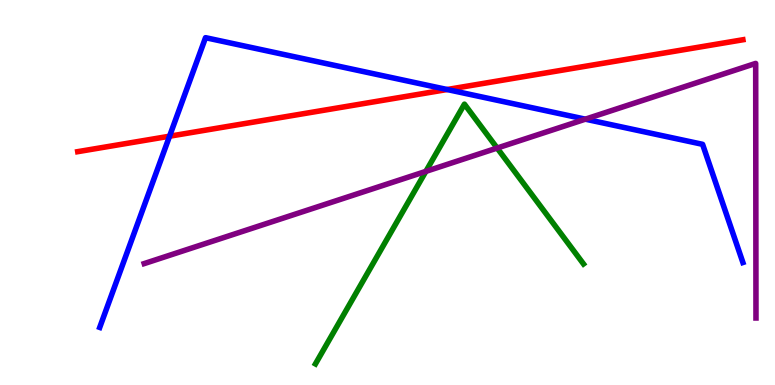[{'lines': ['blue', 'red'], 'intersections': [{'x': 2.19, 'y': 6.46}, {'x': 5.77, 'y': 7.67}]}, {'lines': ['green', 'red'], 'intersections': []}, {'lines': ['purple', 'red'], 'intersections': []}, {'lines': ['blue', 'green'], 'intersections': []}, {'lines': ['blue', 'purple'], 'intersections': [{'x': 7.55, 'y': 6.9}]}, {'lines': ['green', 'purple'], 'intersections': [{'x': 5.5, 'y': 5.55}, {'x': 6.41, 'y': 6.15}]}]